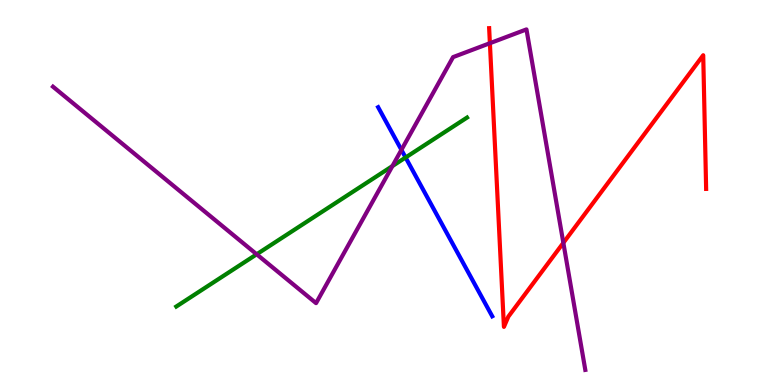[{'lines': ['blue', 'red'], 'intersections': []}, {'lines': ['green', 'red'], 'intersections': []}, {'lines': ['purple', 'red'], 'intersections': [{'x': 6.32, 'y': 8.88}, {'x': 7.27, 'y': 3.69}]}, {'lines': ['blue', 'green'], 'intersections': [{'x': 5.23, 'y': 5.91}]}, {'lines': ['blue', 'purple'], 'intersections': [{'x': 5.18, 'y': 6.11}]}, {'lines': ['green', 'purple'], 'intersections': [{'x': 3.31, 'y': 3.4}, {'x': 5.06, 'y': 5.69}]}]